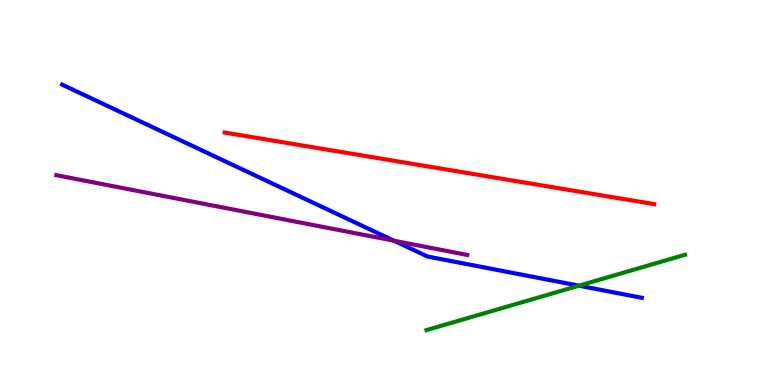[{'lines': ['blue', 'red'], 'intersections': []}, {'lines': ['green', 'red'], 'intersections': []}, {'lines': ['purple', 'red'], 'intersections': []}, {'lines': ['blue', 'green'], 'intersections': [{'x': 7.47, 'y': 2.58}]}, {'lines': ['blue', 'purple'], 'intersections': [{'x': 5.08, 'y': 3.75}]}, {'lines': ['green', 'purple'], 'intersections': []}]